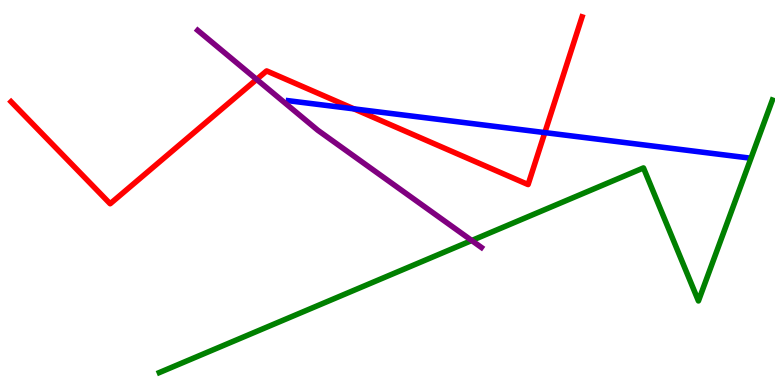[{'lines': ['blue', 'red'], 'intersections': [{'x': 4.57, 'y': 7.17}, {'x': 7.03, 'y': 6.56}]}, {'lines': ['green', 'red'], 'intersections': []}, {'lines': ['purple', 'red'], 'intersections': [{'x': 3.31, 'y': 7.94}]}, {'lines': ['blue', 'green'], 'intersections': []}, {'lines': ['blue', 'purple'], 'intersections': []}, {'lines': ['green', 'purple'], 'intersections': [{'x': 6.09, 'y': 3.75}]}]